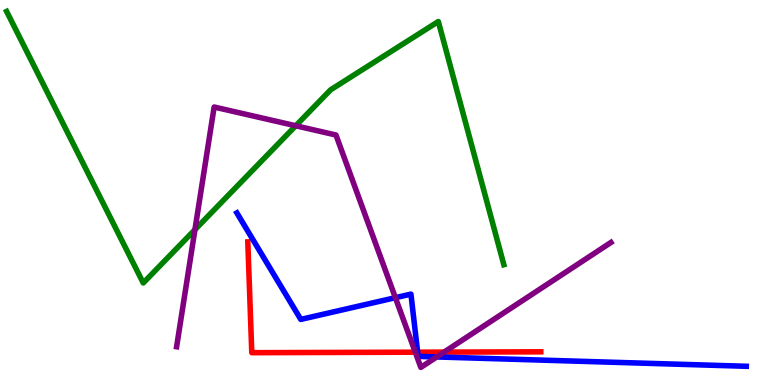[{'lines': ['blue', 'red'], 'intersections': [{'x': 5.39, 'y': 0.852}]}, {'lines': ['green', 'red'], 'intersections': []}, {'lines': ['purple', 'red'], 'intersections': [{'x': 5.36, 'y': 0.852}, {'x': 5.73, 'y': 0.855}]}, {'lines': ['blue', 'green'], 'intersections': []}, {'lines': ['blue', 'purple'], 'intersections': [{'x': 5.1, 'y': 2.27}, {'x': 5.63, 'y': 0.729}]}, {'lines': ['green', 'purple'], 'intersections': [{'x': 2.52, 'y': 4.03}, {'x': 3.82, 'y': 6.73}]}]